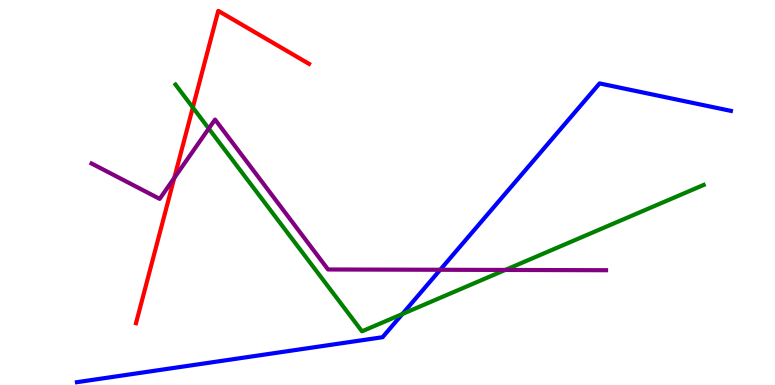[{'lines': ['blue', 'red'], 'intersections': []}, {'lines': ['green', 'red'], 'intersections': [{'x': 2.49, 'y': 7.21}]}, {'lines': ['purple', 'red'], 'intersections': [{'x': 2.25, 'y': 5.38}]}, {'lines': ['blue', 'green'], 'intersections': [{'x': 5.19, 'y': 1.84}]}, {'lines': ['blue', 'purple'], 'intersections': [{'x': 5.68, 'y': 2.99}]}, {'lines': ['green', 'purple'], 'intersections': [{'x': 2.69, 'y': 6.66}, {'x': 6.52, 'y': 2.99}]}]